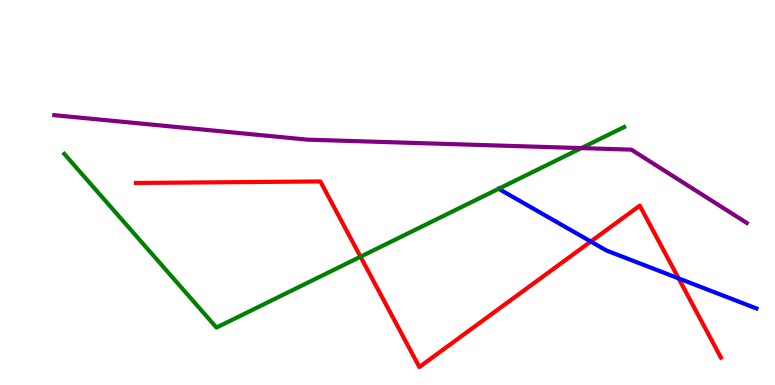[{'lines': ['blue', 'red'], 'intersections': [{'x': 7.62, 'y': 3.73}, {'x': 8.76, 'y': 2.77}]}, {'lines': ['green', 'red'], 'intersections': [{'x': 4.65, 'y': 3.33}]}, {'lines': ['purple', 'red'], 'intersections': []}, {'lines': ['blue', 'green'], 'intersections': []}, {'lines': ['blue', 'purple'], 'intersections': []}, {'lines': ['green', 'purple'], 'intersections': [{'x': 7.5, 'y': 6.15}]}]